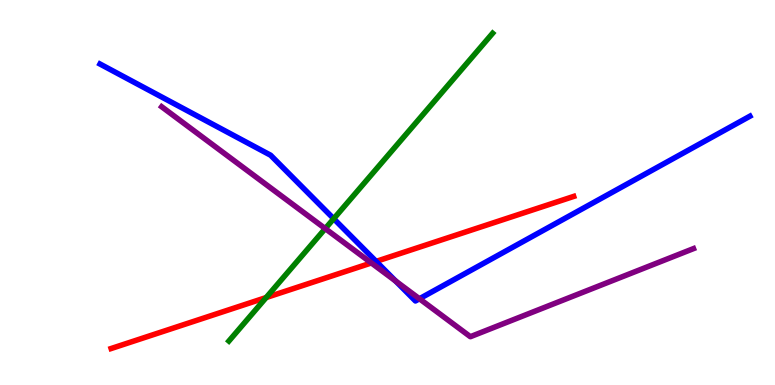[{'lines': ['blue', 'red'], 'intersections': [{'x': 4.85, 'y': 3.21}]}, {'lines': ['green', 'red'], 'intersections': [{'x': 3.43, 'y': 2.27}]}, {'lines': ['purple', 'red'], 'intersections': [{'x': 4.79, 'y': 3.17}]}, {'lines': ['blue', 'green'], 'intersections': [{'x': 4.31, 'y': 4.32}]}, {'lines': ['blue', 'purple'], 'intersections': [{'x': 5.11, 'y': 2.7}, {'x': 5.41, 'y': 2.24}]}, {'lines': ['green', 'purple'], 'intersections': [{'x': 4.2, 'y': 4.06}]}]